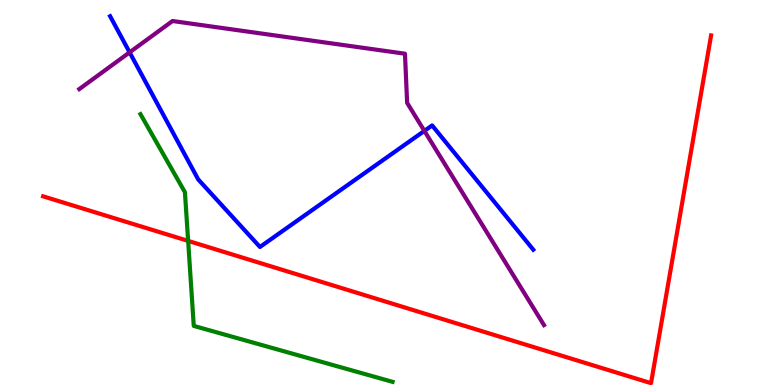[{'lines': ['blue', 'red'], 'intersections': []}, {'lines': ['green', 'red'], 'intersections': [{'x': 2.43, 'y': 3.74}]}, {'lines': ['purple', 'red'], 'intersections': []}, {'lines': ['blue', 'green'], 'intersections': []}, {'lines': ['blue', 'purple'], 'intersections': [{'x': 1.67, 'y': 8.64}, {'x': 5.48, 'y': 6.6}]}, {'lines': ['green', 'purple'], 'intersections': []}]